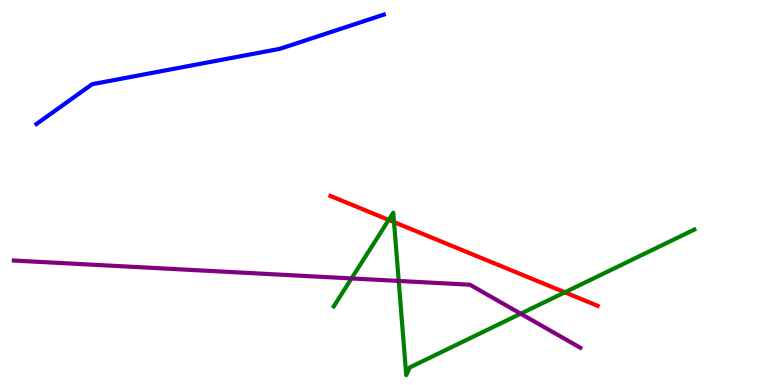[{'lines': ['blue', 'red'], 'intersections': []}, {'lines': ['green', 'red'], 'intersections': [{'x': 5.02, 'y': 4.29}, {'x': 5.08, 'y': 4.23}, {'x': 7.29, 'y': 2.41}]}, {'lines': ['purple', 'red'], 'intersections': []}, {'lines': ['blue', 'green'], 'intersections': []}, {'lines': ['blue', 'purple'], 'intersections': []}, {'lines': ['green', 'purple'], 'intersections': [{'x': 4.54, 'y': 2.77}, {'x': 5.14, 'y': 2.7}, {'x': 6.72, 'y': 1.85}]}]